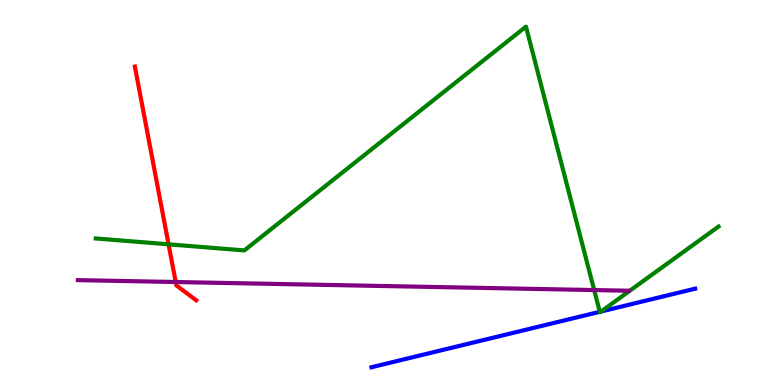[{'lines': ['blue', 'red'], 'intersections': []}, {'lines': ['green', 'red'], 'intersections': [{'x': 2.18, 'y': 3.65}]}, {'lines': ['purple', 'red'], 'intersections': [{'x': 2.27, 'y': 2.67}]}, {'lines': ['blue', 'green'], 'intersections': [{'x': 7.74, 'y': 1.9}, {'x': 7.76, 'y': 1.91}]}, {'lines': ['blue', 'purple'], 'intersections': []}, {'lines': ['green', 'purple'], 'intersections': [{'x': 7.67, 'y': 2.47}]}]